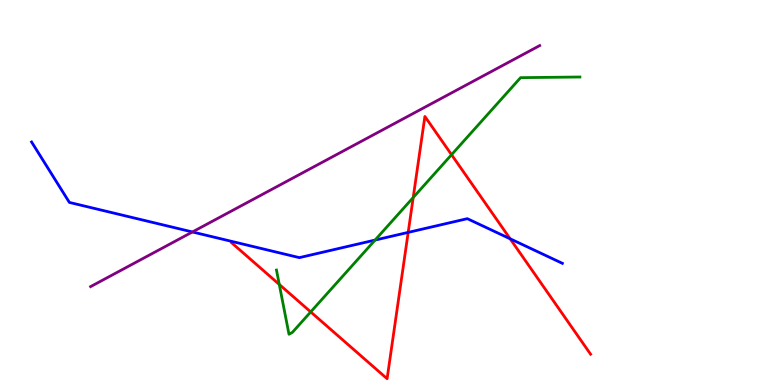[{'lines': ['blue', 'red'], 'intersections': [{'x': 5.27, 'y': 3.96}, {'x': 6.58, 'y': 3.8}]}, {'lines': ['green', 'red'], 'intersections': [{'x': 3.6, 'y': 2.61}, {'x': 4.01, 'y': 1.9}, {'x': 5.33, 'y': 4.87}, {'x': 5.83, 'y': 5.98}]}, {'lines': ['purple', 'red'], 'intersections': []}, {'lines': ['blue', 'green'], 'intersections': [{'x': 4.84, 'y': 3.76}]}, {'lines': ['blue', 'purple'], 'intersections': [{'x': 2.48, 'y': 3.98}]}, {'lines': ['green', 'purple'], 'intersections': []}]